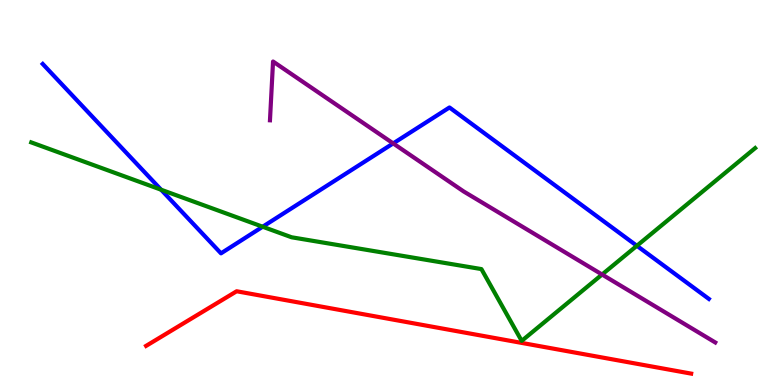[{'lines': ['blue', 'red'], 'intersections': []}, {'lines': ['green', 'red'], 'intersections': []}, {'lines': ['purple', 'red'], 'intersections': []}, {'lines': ['blue', 'green'], 'intersections': [{'x': 2.08, 'y': 5.07}, {'x': 3.39, 'y': 4.11}, {'x': 8.22, 'y': 3.62}]}, {'lines': ['blue', 'purple'], 'intersections': [{'x': 5.07, 'y': 6.28}]}, {'lines': ['green', 'purple'], 'intersections': [{'x': 7.77, 'y': 2.87}]}]